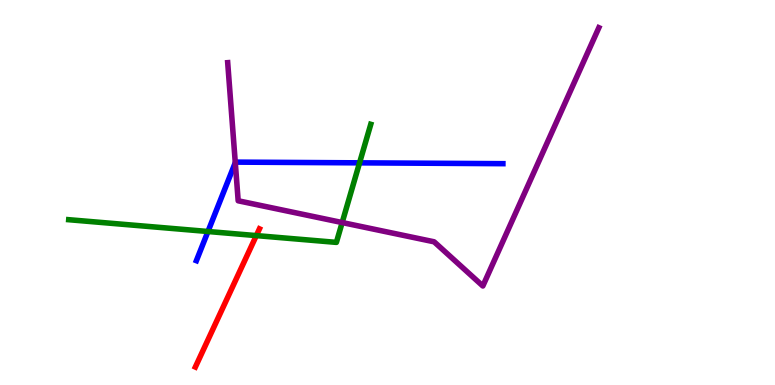[{'lines': ['blue', 'red'], 'intersections': []}, {'lines': ['green', 'red'], 'intersections': [{'x': 3.31, 'y': 3.88}]}, {'lines': ['purple', 'red'], 'intersections': []}, {'lines': ['blue', 'green'], 'intersections': [{'x': 2.68, 'y': 3.99}, {'x': 4.64, 'y': 5.77}]}, {'lines': ['blue', 'purple'], 'intersections': [{'x': 3.04, 'y': 5.78}]}, {'lines': ['green', 'purple'], 'intersections': [{'x': 4.42, 'y': 4.22}]}]